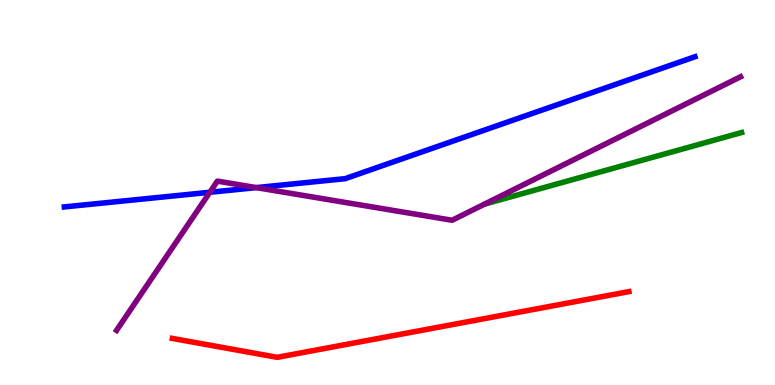[{'lines': ['blue', 'red'], 'intersections': []}, {'lines': ['green', 'red'], 'intersections': []}, {'lines': ['purple', 'red'], 'intersections': []}, {'lines': ['blue', 'green'], 'intersections': []}, {'lines': ['blue', 'purple'], 'intersections': [{'x': 2.71, 'y': 5.01}, {'x': 3.31, 'y': 5.13}]}, {'lines': ['green', 'purple'], 'intersections': []}]